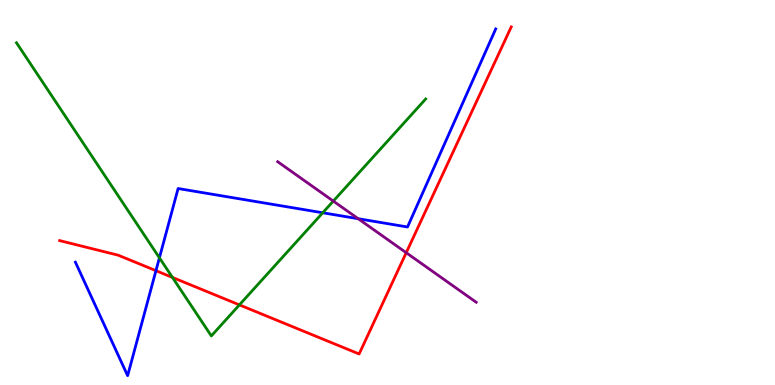[{'lines': ['blue', 'red'], 'intersections': [{'x': 2.01, 'y': 2.97}]}, {'lines': ['green', 'red'], 'intersections': [{'x': 2.23, 'y': 2.79}, {'x': 3.09, 'y': 2.08}]}, {'lines': ['purple', 'red'], 'intersections': [{'x': 5.24, 'y': 3.44}]}, {'lines': ['blue', 'green'], 'intersections': [{'x': 2.06, 'y': 3.3}, {'x': 4.16, 'y': 4.47}]}, {'lines': ['blue', 'purple'], 'intersections': [{'x': 4.62, 'y': 4.32}]}, {'lines': ['green', 'purple'], 'intersections': [{'x': 4.3, 'y': 4.78}]}]